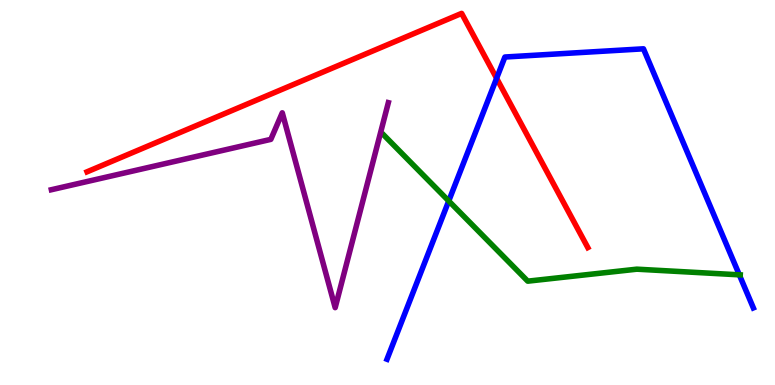[{'lines': ['blue', 'red'], 'intersections': [{'x': 6.41, 'y': 7.97}]}, {'lines': ['green', 'red'], 'intersections': []}, {'lines': ['purple', 'red'], 'intersections': []}, {'lines': ['blue', 'green'], 'intersections': [{'x': 5.79, 'y': 4.78}, {'x': 9.54, 'y': 2.86}]}, {'lines': ['blue', 'purple'], 'intersections': []}, {'lines': ['green', 'purple'], 'intersections': []}]